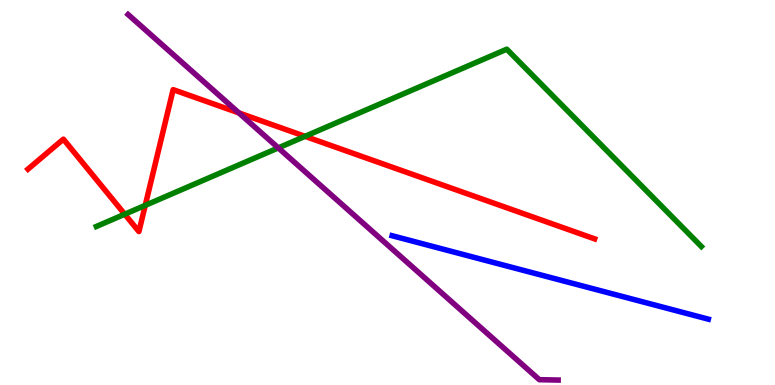[{'lines': ['blue', 'red'], 'intersections': []}, {'lines': ['green', 'red'], 'intersections': [{'x': 1.61, 'y': 4.44}, {'x': 1.87, 'y': 4.67}, {'x': 3.94, 'y': 6.46}]}, {'lines': ['purple', 'red'], 'intersections': [{'x': 3.08, 'y': 7.07}]}, {'lines': ['blue', 'green'], 'intersections': []}, {'lines': ['blue', 'purple'], 'intersections': []}, {'lines': ['green', 'purple'], 'intersections': [{'x': 3.59, 'y': 6.16}]}]